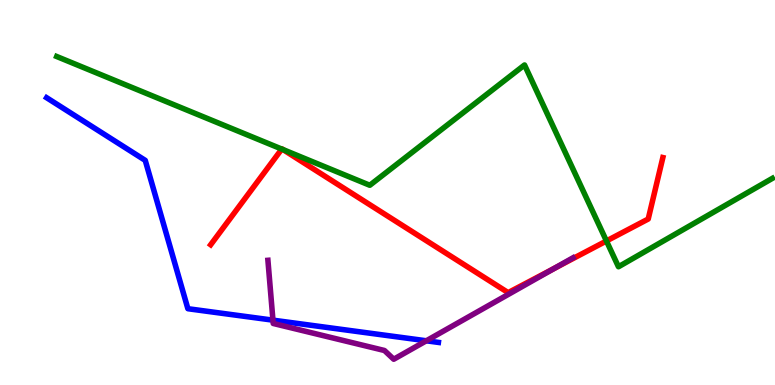[{'lines': ['blue', 'red'], 'intersections': []}, {'lines': ['green', 'red'], 'intersections': [{'x': 3.64, 'y': 6.13}, {'x': 3.65, 'y': 6.12}, {'x': 7.83, 'y': 3.74}]}, {'lines': ['purple', 'red'], 'intersections': [{'x': 7.15, 'y': 3.03}]}, {'lines': ['blue', 'green'], 'intersections': []}, {'lines': ['blue', 'purple'], 'intersections': [{'x': 3.52, 'y': 1.68}, {'x': 5.5, 'y': 1.15}]}, {'lines': ['green', 'purple'], 'intersections': []}]